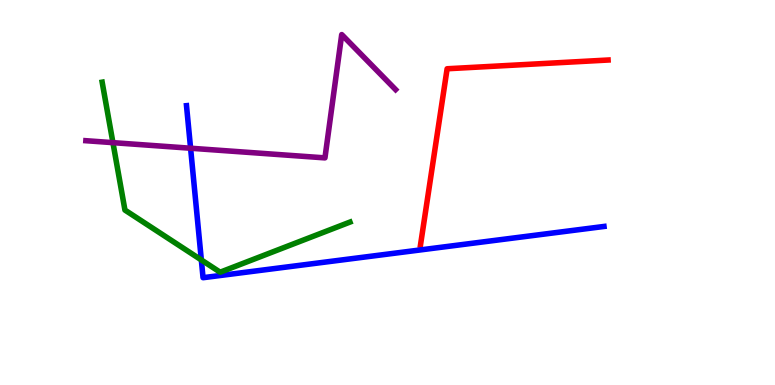[{'lines': ['blue', 'red'], 'intersections': []}, {'lines': ['green', 'red'], 'intersections': []}, {'lines': ['purple', 'red'], 'intersections': []}, {'lines': ['blue', 'green'], 'intersections': [{'x': 2.6, 'y': 3.25}]}, {'lines': ['blue', 'purple'], 'intersections': [{'x': 2.46, 'y': 6.15}]}, {'lines': ['green', 'purple'], 'intersections': [{'x': 1.46, 'y': 6.29}]}]